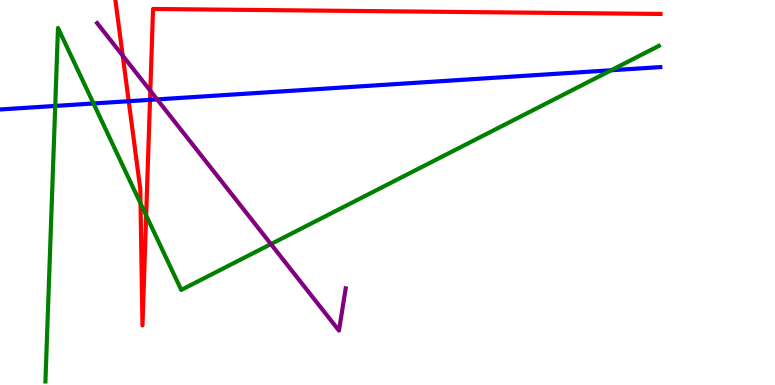[{'lines': ['blue', 'red'], 'intersections': [{'x': 1.66, 'y': 7.37}, {'x': 1.94, 'y': 7.41}]}, {'lines': ['green', 'red'], 'intersections': [{'x': 1.81, 'y': 4.72}, {'x': 1.89, 'y': 4.41}]}, {'lines': ['purple', 'red'], 'intersections': [{'x': 1.58, 'y': 8.55}, {'x': 1.94, 'y': 7.64}]}, {'lines': ['blue', 'green'], 'intersections': [{'x': 0.713, 'y': 7.25}, {'x': 1.21, 'y': 7.31}, {'x': 7.89, 'y': 8.17}]}, {'lines': ['blue', 'purple'], 'intersections': [{'x': 2.03, 'y': 7.42}]}, {'lines': ['green', 'purple'], 'intersections': [{'x': 3.5, 'y': 3.66}]}]